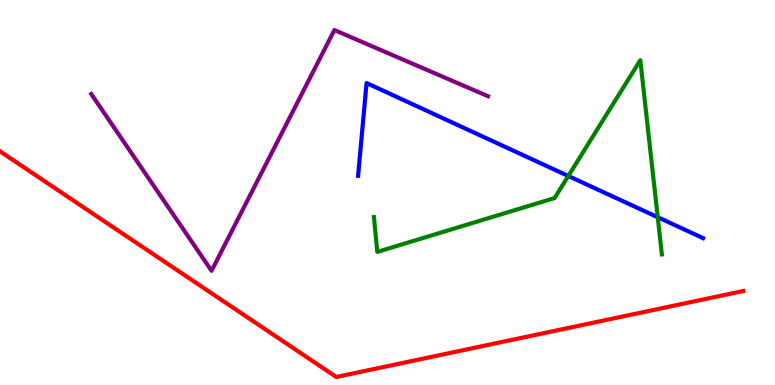[{'lines': ['blue', 'red'], 'intersections': []}, {'lines': ['green', 'red'], 'intersections': []}, {'lines': ['purple', 'red'], 'intersections': []}, {'lines': ['blue', 'green'], 'intersections': [{'x': 7.33, 'y': 5.43}, {'x': 8.49, 'y': 4.36}]}, {'lines': ['blue', 'purple'], 'intersections': []}, {'lines': ['green', 'purple'], 'intersections': []}]